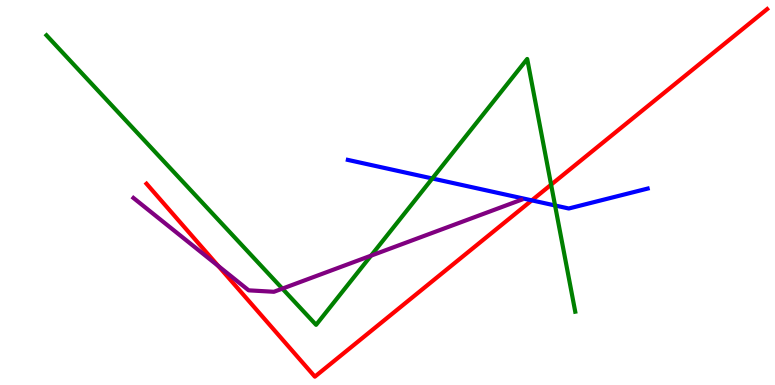[{'lines': ['blue', 'red'], 'intersections': [{'x': 6.86, 'y': 4.8}]}, {'lines': ['green', 'red'], 'intersections': [{'x': 7.11, 'y': 5.2}]}, {'lines': ['purple', 'red'], 'intersections': [{'x': 2.82, 'y': 3.09}]}, {'lines': ['blue', 'green'], 'intersections': [{'x': 5.58, 'y': 5.36}, {'x': 7.16, 'y': 4.66}]}, {'lines': ['blue', 'purple'], 'intersections': []}, {'lines': ['green', 'purple'], 'intersections': [{'x': 3.64, 'y': 2.5}, {'x': 4.79, 'y': 3.36}]}]